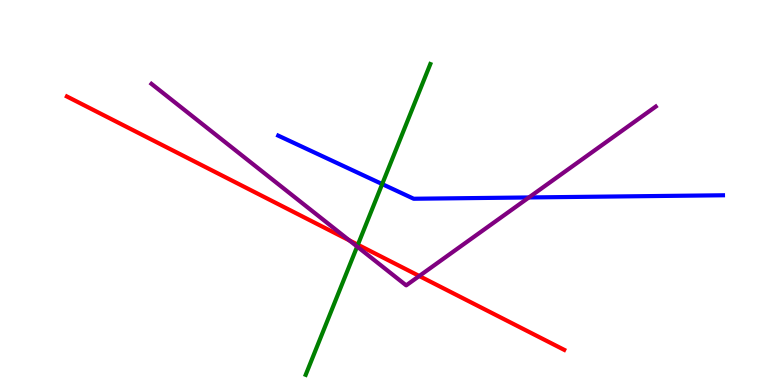[{'lines': ['blue', 'red'], 'intersections': []}, {'lines': ['green', 'red'], 'intersections': [{'x': 4.62, 'y': 3.64}]}, {'lines': ['purple', 'red'], 'intersections': [{'x': 4.51, 'y': 3.76}, {'x': 5.41, 'y': 2.83}]}, {'lines': ['blue', 'green'], 'intersections': [{'x': 4.93, 'y': 5.22}]}, {'lines': ['blue', 'purple'], 'intersections': [{'x': 6.82, 'y': 4.87}]}, {'lines': ['green', 'purple'], 'intersections': [{'x': 4.61, 'y': 3.6}]}]